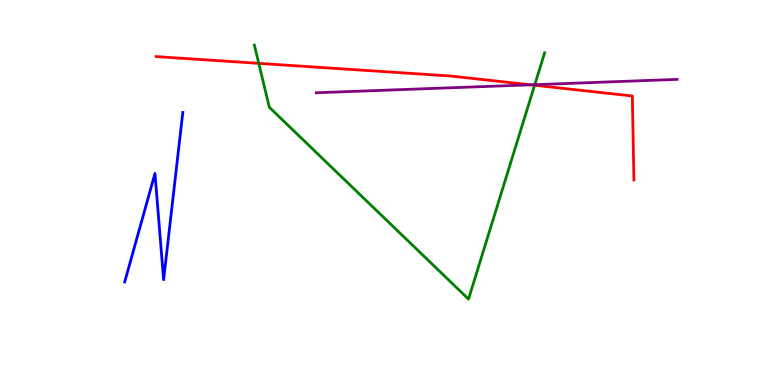[{'lines': ['blue', 'red'], 'intersections': []}, {'lines': ['green', 'red'], 'intersections': [{'x': 3.34, 'y': 8.35}, {'x': 6.9, 'y': 7.79}]}, {'lines': ['purple', 'red'], 'intersections': [{'x': 6.85, 'y': 7.8}]}, {'lines': ['blue', 'green'], 'intersections': []}, {'lines': ['blue', 'purple'], 'intersections': []}, {'lines': ['green', 'purple'], 'intersections': [{'x': 6.9, 'y': 7.8}]}]